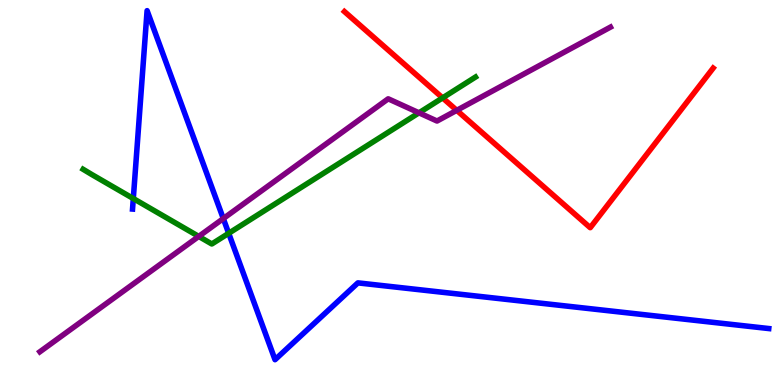[{'lines': ['blue', 'red'], 'intersections': []}, {'lines': ['green', 'red'], 'intersections': [{'x': 5.71, 'y': 7.46}]}, {'lines': ['purple', 'red'], 'intersections': [{'x': 5.89, 'y': 7.13}]}, {'lines': ['blue', 'green'], 'intersections': [{'x': 1.72, 'y': 4.84}, {'x': 2.95, 'y': 3.94}]}, {'lines': ['blue', 'purple'], 'intersections': [{'x': 2.88, 'y': 4.32}]}, {'lines': ['green', 'purple'], 'intersections': [{'x': 2.56, 'y': 3.86}, {'x': 5.41, 'y': 7.07}]}]